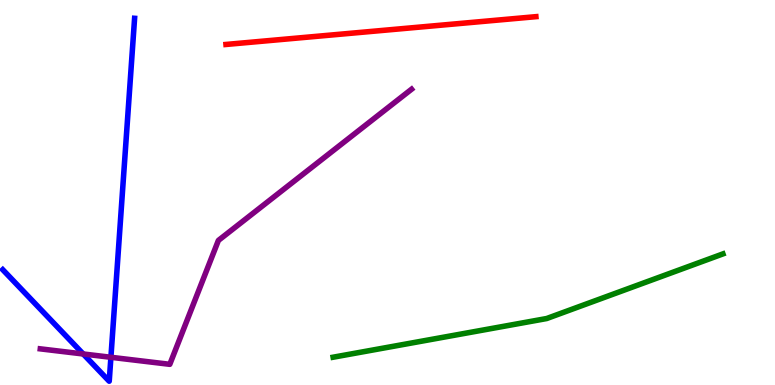[{'lines': ['blue', 'red'], 'intersections': []}, {'lines': ['green', 'red'], 'intersections': []}, {'lines': ['purple', 'red'], 'intersections': []}, {'lines': ['blue', 'green'], 'intersections': []}, {'lines': ['blue', 'purple'], 'intersections': [{'x': 1.07, 'y': 0.806}, {'x': 1.43, 'y': 0.72}]}, {'lines': ['green', 'purple'], 'intersections': []}]